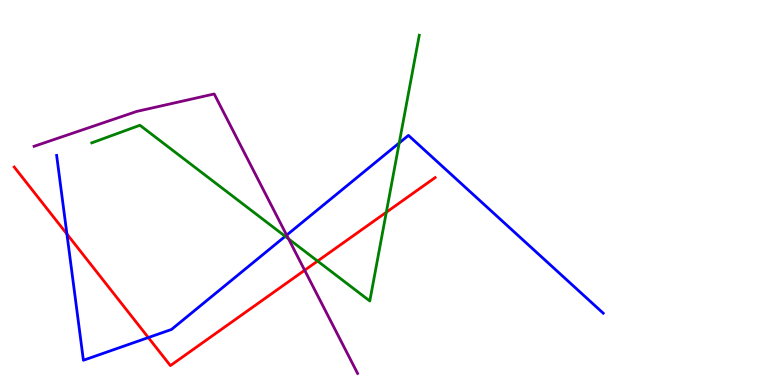[{'lines': ['blue', 'red'], 'intersections': [{'x': 0.863, 'y': 3.92}, {'x': 1.91, 'y': 1.23}]}, {'lines': ['green', 'red'], 'intersections': [{'x': 4.1, 'y': 3.22}, {'x': 4.98, 'y': 4.49}]}, {'lines': ['purple', 'red'], 'intersections': [{'x': 3.93, 'y': 2.98}]}, {'lines': ['blue', 'green'], 'intersections': [{'x': 3.68, 'y': 3.86}, {'x': 5.15, 'y': 6.29}]}, {'lines': ['blue', 'purple'], 'intersections': [{'x': 3.7, 'y': 3.89}]}, {'lines': ['green', 'purple'], 'intersections': [{'x': 3.72, 'y': 3.8}]}]